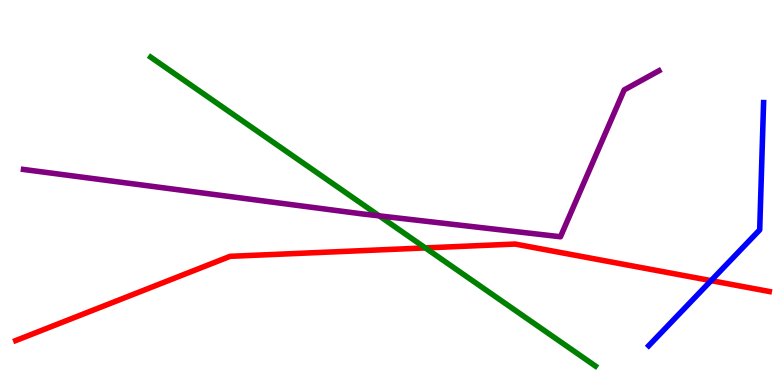[{'lines': ['blue', 'red'], 'intersections': [{'x': 9.18, 'y': 2.71}]}, {'lines': ['green', 'red'], 'intersections': [{'x': 5.49, 'y': 3.56}]}, {'lines': ['purple', 'red'], 'intersections': []}, {'lines': ['blue', 'green'], 'intersections': []}, {'lines': ['blue', 'purple'], 'intersections': []}, {'lines': ['green', 'purple'], 'intersections': [{'x': 4.89, 'y': 4.39}]}]